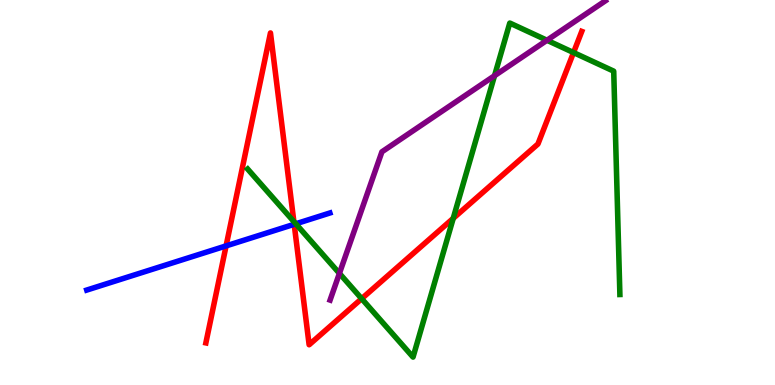[{'lines': ['blue', 'red'], 'intersections': [{'x': 2.92, 'y': 3.61}, {'x': 3.8, 'y': 4.17}]}, {'lines': ['green', 'red'], 'intersections': [{'x': 3.79, 'y': 4.24}, {'x': 4.67, 'y': 2.24}, {'x': 5.85, 'y': 4.33}, {'x': 7.4, 'y': 8.63}]}, {'lines': ['purple', 'red'], 'intersections': []}, {'lines': ['blue', 'green'], 'intersections': [{'x': 3.82, 'y': 4.19}]}, {'lines': ['blue', 'purple'], 'intersections': []}, {'lines': ['green', 'purple'], 'intersections': [{'x': 4.38, 'y': 2.9}, {'x': 6.38, 'y': 8.03}, {'x': 7.06, 'y': 8.95}]}]